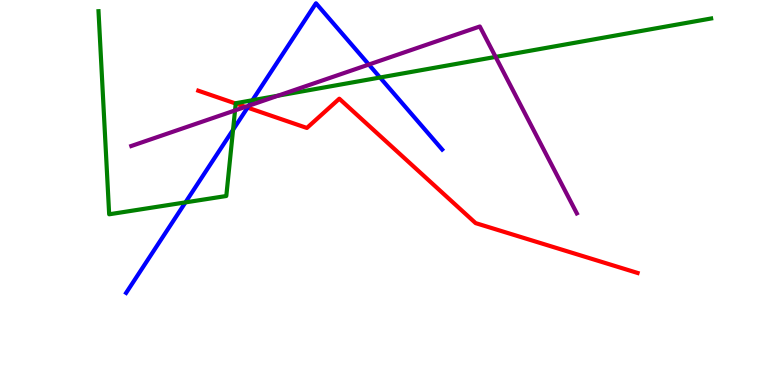[{'lines': ['blue', 'red'], 'intersections': [{'x': 3.19, 'y': 7.2}]}, {'lines': ['green', 'red'], 'intersections': [{'x': 3.04, 'y': 7.31}]}, {'lines': ['purple', 'red'], 'intersections': [{'x': 3.17, 'y': 7.22}]}, {'lines': ['blue', 'green'], 'intersections': [{'x': 2.39, 'y': 4.74}, {'x': 3.01, 'y': 6.63}, {'x': 3.26, 'y': 7.4}, {'x': 4.9, 'y': 7.99}]}, {'lines': ['blue', 'purple'], 'intersections': [{'x': 3.21, 'y': 7.25}, {'x': 4.76, 'y': 8.32}]}, {'lines': ['green', 'purple'], 'intersections': [{'x': 3.03, 'y': 7.13}, {'x': 3.59, 'y': 7.51}, {'x': 6.4, 'y': 8.52}]}]